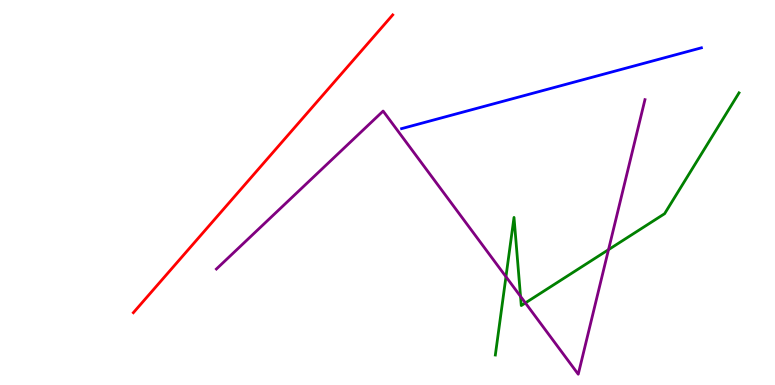[{'lines': ['blue', 'red'], 'intersections': []}, {'lines': ['green', 'red'], 'intersections': []}, {'lines': ['purple', 'red'], 'intersections': []}, {'lines': ['blue', 'green'], 'intersections': []}, {'lines': ['blue', 'purple'], 'intersections': []}, {'lines': ['green', 'purple'], 'intersections': [{'x': 6.53, 'y': 2.81}, {'x': 6.72, 'y': 2.3}, {'x': 6.78, 'y': 2.13}, {'x': 7.85, 'y': 3.52}]}]